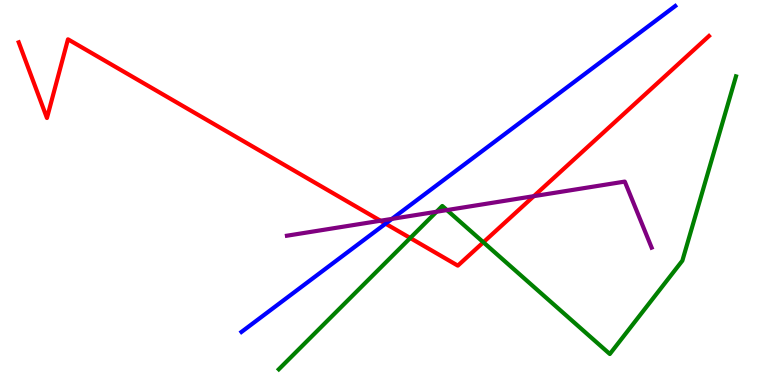[{'lines': ['blue', 'red'], 'intersections': [{'x': 4.97, 'y': 4.19}]}, {'lines': ['green', 'red'], 'intersections': [{'x': 5.29, 'y': 3.82}, {'x': 6.24, 'y': 3.71}]}, {'lines': ['purple', 'red'], 'intersections': [{'x': 4.91, 'y': 4.27}, {'x': 6.89, 'y': 4.9}]}, {'lines': ['blue', 'green'], 'intersections': []}, {'lines': ['blue', 'purple'], 'intersections': [{'x': 5.06, 'y': 4.31}]}, {'lines': ['green', 'purple'], 'intersections': [{'x': 5.63, 'y': 4.5}, {'x': 5.77, 'y': 4.54}]}]